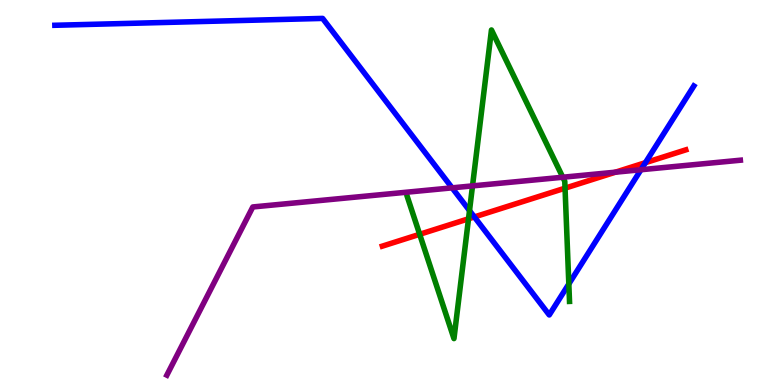[{'lines': ['blue', 'red'], 'intersections': [{'x': 6.12, 'y': 4.37}, {'x': 8.33, 'y': 5.77}]}, {'lines': ['green', 'red'], 'intersections': [{'x': 5.42, 'y': 3.91}, {'x': 6.05, 'y': 4.32}, {'x': 7.29, 'y': 5.11}]}, {'lines': ['purple', 'red'], 'intersections': [{'x': 7.94, 'y': 5.53}]}, {'lines': ['blue', 'green'], 'intersections': [{'x': 6.06, 'y': 4.53}, {'x': 7.34, 'y': 2.62}]}, {'lines': ['blue', 'purple'], 'intersections': [{'x': 5.83, 'y': 5.12}, {'x': 8.27, 'y': 5.59}]}, {'lines': ['green', 'purple'], 'intersections': [{'x': 6.1, 'y': 5.17}, {'x': 7.26, 'y': 5.4}]}]